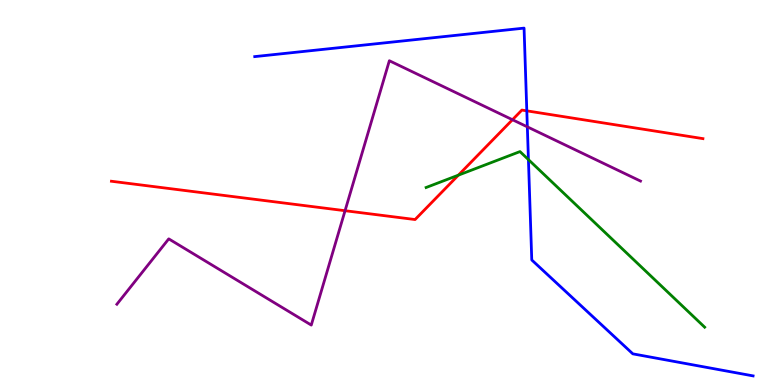[{'lines': ['blue', 'red'], 'intersections': [{'x': 6.8, 'y': 7.12}]}, {'lines': ['green', 'red'], 'intersections': [{'x': 5.91, 'y': 5.45}]}, {'lines': ['purple', 'red'], 'intersections': [{'x': 4.45, 'y': 4.53}, {'x': 6.61, 'y': 6.89}]}, {'lines': ['blue', 'green'], 'intersections': [{'x': 6.82, 'y': 5.85}]}, {'lines': ['blue', 'purple'], 'intersections': [{'x': 6.8, 'y': 6.71}]}, {'lines': ['green', 'purple'], 'intersections': []}]